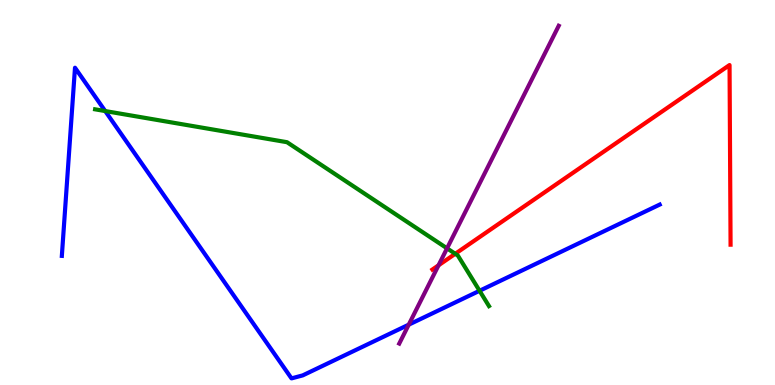[{'lines': ['blue', 'red'], 'intersections': []}, {'lines': ['green', 'red'], 'intersections': [{'x': 5.87, 'y': 3.41}]}, {'lines': ['purple', 'red'], 'intersections': [{'x': 5.66, 'y': 3.11}]}, {'lines': ['blue', 'green'], 'intersections': [{'x': 1.36, 'y': 7.12}, {'x': 6.19, 'y': 2.45}]}, {'lines': ['blue', 'purple'], 'intersections': [{'x': 5.27, 'y': 1.57}]}, {'lines': ['green', 'purple'], 'intersections': [{'x': 5.77, 'y': 3.55}]}]